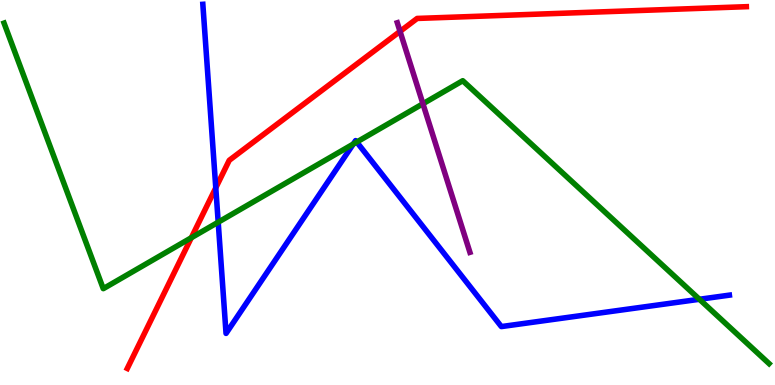[{'lines': ['blue', 'red'], 'intersections': [{'x': 2.78, 'y': 5.12}]}, {'lines': ['green', 'red'], 'intersections': [{'x': 2.47, 'y': 3.82}]}, {'lines': ['purple', 'red'], 'intersections': [{'x': 5.16, 'y': 9.18}]}, {'lines': ['blue', 'green'], 'intersections': [{'x': 2.82, 'y': 4.23}, {'x': 4.56, 'y': 6.26}, {'x': 4.6, 'y': 6.31}, {'x': 9.02, 'y': 2.23}]}, {'lines': ['blue', 'purple'], 'intersections': []}, {'lines': ['green', 'purple'], 'intersections': [{'x': 5.46, 'y': 7.3}]}]